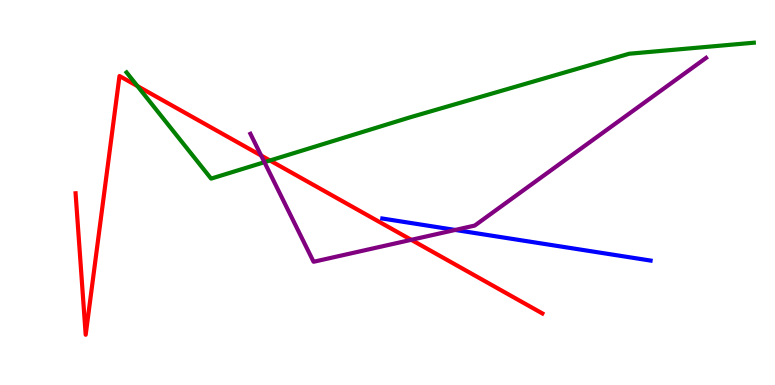[{'lines': ['blue', 'red'], 'intersections': []}, {'lines': ['green', 'red'], 'intersections': [{'x': 1.77, 'y': 7.76}, {'x': 3.48, 'y': 5.83}]}, {'lines': ['purple', 'red'], 'intersections': [{'x': 3.37, 'y': 5.96}, {'x': 5.31, 'y': 3.77}]}, {'lines': ['blue', 'green'], 'intersections': []}, {'lines': ['blue', 'purple'], 'intersections': [{'x': 5.87, 'y': 4.03}]}, {'lines': ['green', 'purple'], 'intersections': [{'x': 3.41, 'y': 5.79}]}]